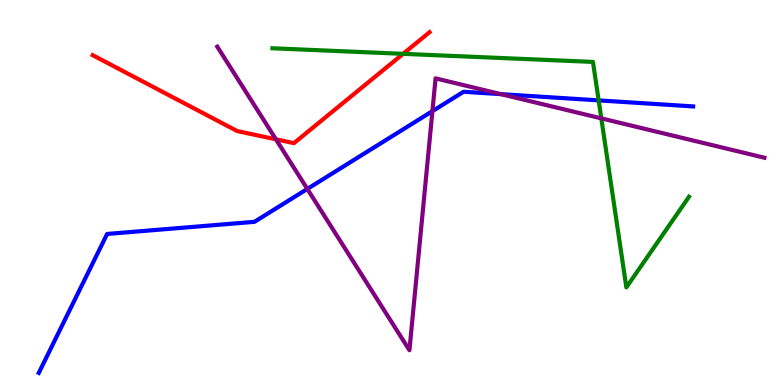[{'lines': ['blue', 'red'], 'intersections': []}, {'lines': ['green', 'red'], 'intersections': [{'x': 5.2, 'y': 8.6}]}, {'lines': ['purple', 'red'], 'intersections': [{'x': 3.56, 'y': 6.38}]}, {'lines': ['blue', 'green'], 'intersections': [{'x': 7.72, 'y': 7.39}]}, {'lines': ['blue', 'purple'], 'intersections': [{'x': 3.97, 'y': 5.09}, {'x': 5.58, 'y': 7.11}, {'x': 6.46, 'y': 7.55}]}, {'lines': ['green', 'purple'], 'intersections': [{'x': 7.76, 'y': 6.93}]}]